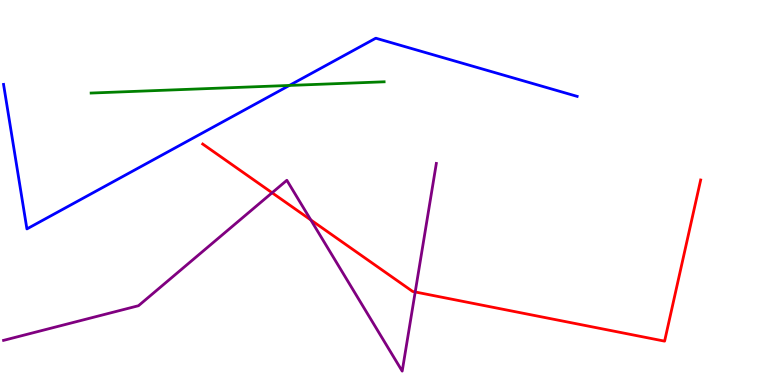[{'lines': ['blue', 'red'], 'intersections': []}, {'lines': ['green', 'red'], 'intersections': []}, {'lines': ['purple', 'red'], 'intersections': [{'x': 3.51, 'y': 4.99}, {'x': 4.01, 'y': 4.29}, {'x': 5.36, 'y': 2.42}]}, {'lines': ['blue', 'green'], 'intersections': [{'x': 3.73, 'y': 7.78}]}, {'lines': ['blue', 'purple'], 'intersections': []}, {'lines': ['green', 'purple'], 'intersections': []}]